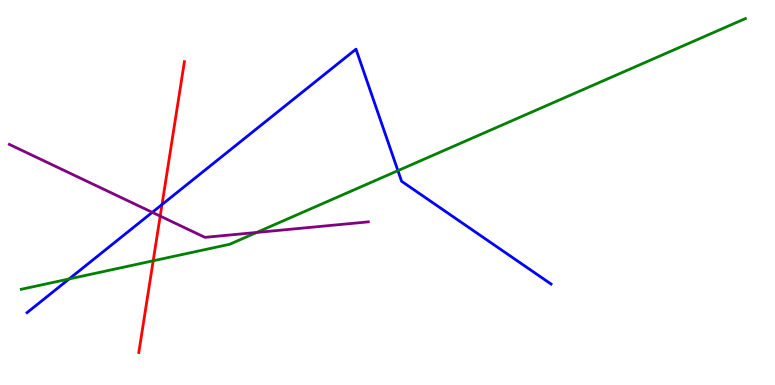[{'lines': ['blue', 'red'], 'intersections': [{'x': 2.09, 'y': 4.69}]}, {'lines': ['green', 'red'], 'intersections': [{'x': 1.98, 'y': 3.23}]}, {'lines': ['purple', 'red'], 'intersections': [{'x': 2.07, 'y': 4.39}]}, {'lines': ['blue', 'green'], 'intersections': [{'x': 0.892, 'y': 2.75}, {'x': 5.13, 'y': 5.57}]}, {'lines': ['blue', 'purple'], 'intersections': [{'x': 1.96, 'y': 4.48}]}, {'lines': ['green', 'purple'], 'intersections': [{'x': 3.31, 'y': 3.96}]}]